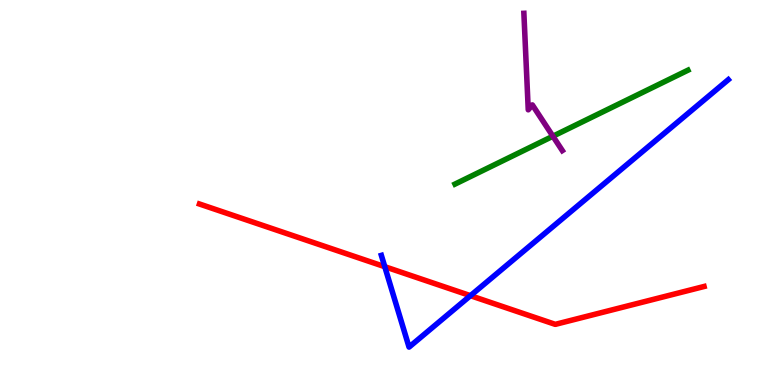[{'lines': ['blue', 'red'], 'intersections': [{'x': 4.96, 'y': 3.07}, {'x': 6.07, 'y': 2.32}]}, {'lines': ['green', 'red'], 'intersections': []}, {'lines': ['purple', 'red'], 'intersections': []}, {'lines': ['blue', 'green'], 'intersections': []}, {'lines': ['blue', 'purple'], 'intersections': []}, {'lines': ['green', 'purple'], 'intersections': [{'x': 7.13, 'y': 6.46}]}]